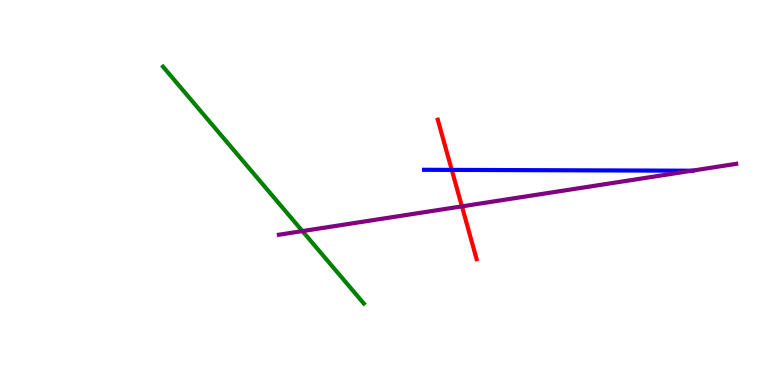[{'lines': ['blue', 'red'], 'intersections': [{'x': 5.83, 'y': 5.59}]}, {'lines': ['green', 'red'], 'intersections': []}, {'lines': ['purple', 'red'], 'intersections': [{'x': 5.96, 'y': 4.64}]}, {'lines': ['blue', 'green'], 'intersections': []}, {'lines': ['blue', 'purple'], 'intersections': [{'x': 8.93, 'y': 5.57}]}, {'lines': ['green', 'purple'], 'intersections': [{'x': 3.9, 'y': 4.0}]}]